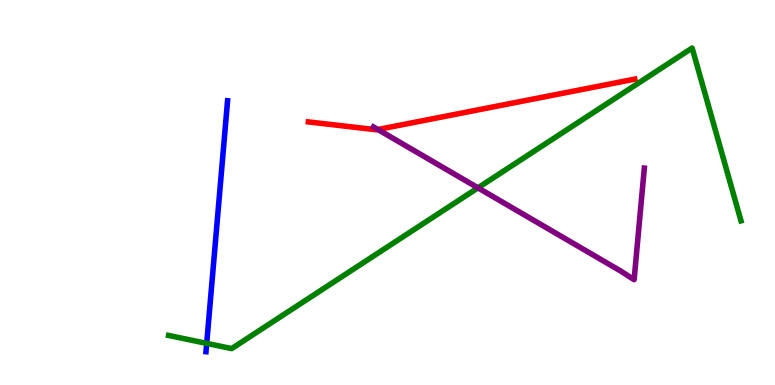[{'lines': ['blue', 'red'], 'intersections': []}, {'lines': ['green', 'red'], 'intersections': []}, {'lines': ['purple', 'red'], 'intersections': [{'x': 4.88, 'y': 6.64}]}, {'lines': ['blue', 'green'], 'intersections': [{'x': 2.67, 'y': 1.08}]}, {'lines': ['blue', 'purple'], 'intersections': []}, {'lines': ['green', 'purple'], 'intersections': [{'x': 6.17, 'y': 5.12}]}]